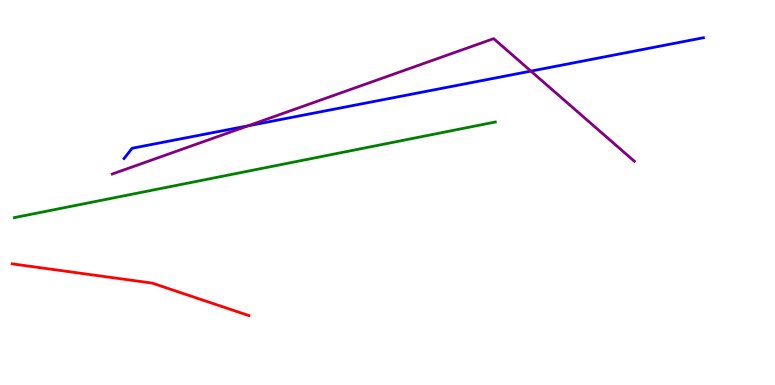[{'lines': ['blue', 'red'], 'intersections': []}, {'lines': ['green', 'red'], 'intersections': []}, {'lines': ['purple', 'red'], 'intersections': []}, {'lines': ['blue', 'green'], 'intersections': []}, {'lines': ['blue', 'purple'], 'intersections': [{'x': 3.2, 'y': 6.73}, {'x': 6.85, 'y': 8.15}]}, {'lines': ['green', 'purple'], 'intersections': []}]